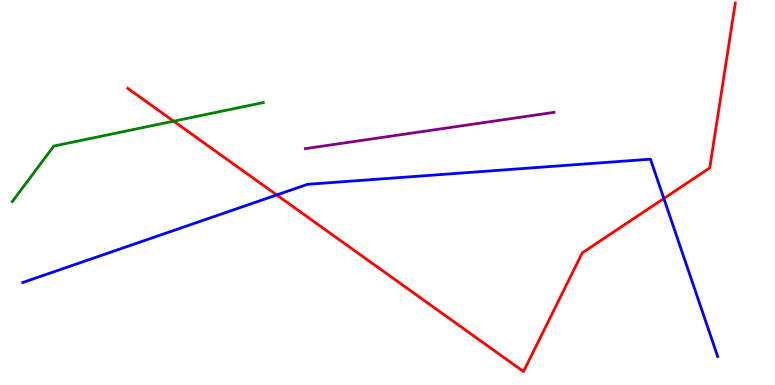[{'lines': ['blue', 'red'], 'intersections': [{'x': 3.57, 'y': 4.94}, {'x': 8.57, 'y': 4.84}]}, {'lines': ['green', 'red'], 'intersections': [{'x': 2.24, 'y': 6.85}]}, {'lines': ['purple', 'red'], 'intersections': []}, {'lines': ['blue', 'green'], 'intersections': []}, {'lines': ['blue', 'purple'], 'intersections': []}, {'lines': ['green', 'purple'], 'intersections': []}]